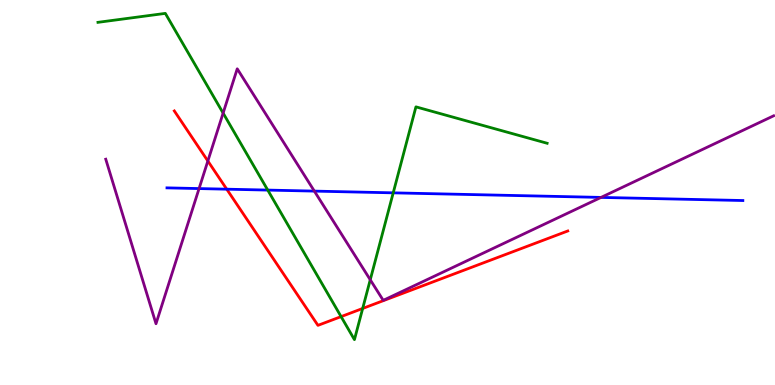[{'lines': ['blue', 'red'], 'intersections': [{'x': 2.93, 'y': 5.09}]}, {'lines': ['green', 'red'], 'intersections': [{'x': 4.4, 'y': 1.78}, {'x': 4.68, 'y': 1.99}]}, {'lines': ['purple', 'red'], 'intersections': [{'x': 2.68, 'y': 5.82}]}, {'lines': ['blue', 'green'], 'intersections': [{'x': 3.45, 'y': 5.06}, {'x': 5.07, 'y': 4.99}]}, {'lines': ['blue', 'purple'], 'intersections': [{'x': 2.57, 'y': 5.1}, {'x': 4.06, 'y': 5.04}, {'x': 7.76, 'y': 4.87}]}, {'lines': ['green', 'purple'], 'intersections': [{'x': 2.88, 'y': 7.06}, {'x': 4.78, 'y': 2.73}]}]